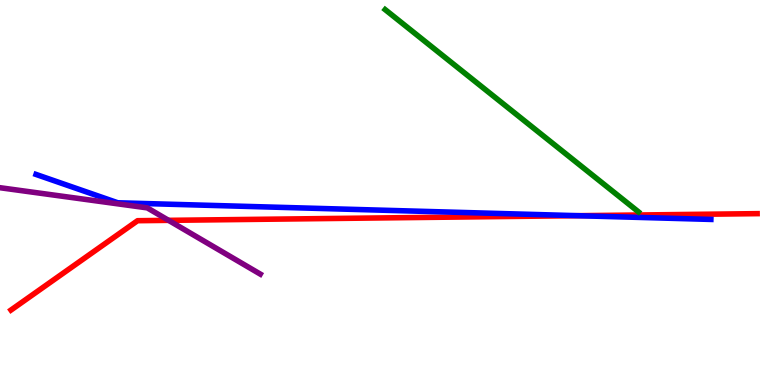[{'lines': ['blue', 'red'], 'intersections': [{'x': 7.46, 'y': 4.4}]}, {'lines': ['green', 'red'], 'intersections': []}, {'lines': ['purple', 'red'], 'intersections': [{'x': 2.18, 'y': 4.28}]}, {'lines': ['blue', 'green'], 'intersections': []}, {'lines': ['blue', 'purple'], 'intersections': []}, {'lines': ['green', 'purple'], 'intersections': []}]